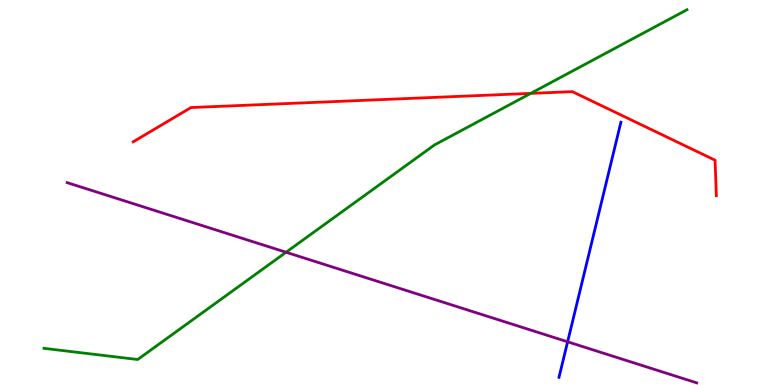[{'lines': ['blue', 'red'], 'intersections': []}, {'lines': ['green', 'red'], 'intersections': [{'x': 6.85, 'y': 7.57}]}, {'lines': ['purple', 'red'], 'intersections': []}, {'lines': ['blue', 'green'], 'intersections': []}, {'lines': ['blue', 'purple'], 'intersections': [{'x': 7.32, 'y': 1.12}]}, {'lines': ['green', 'purple'], 'intersections': [{'x': 3.69, 'y': 3.45}]}]